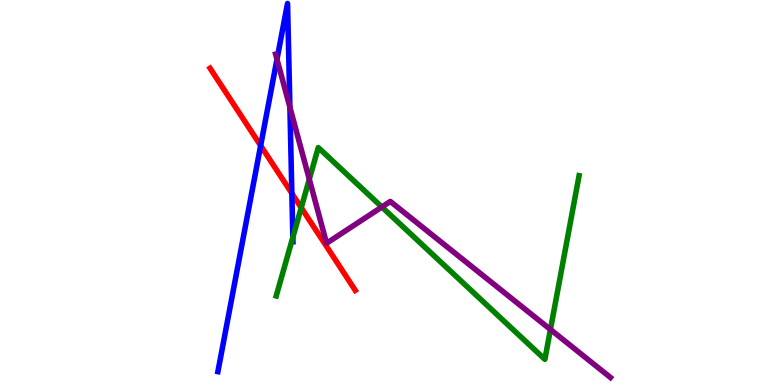[{'lines': ['blue', 'red'], 'intersections': [{'x': 3.36, 'y': 6.22}, {'x': 3.77, 'y': 4.98}]}, {'lines': ['green', 'red'], 'intersections': [{'x': 3.89, 'y': 4.61}]}, {'lines': ['purple', 'red'], 'intersections': []}, {'lines': ['blue', 'green'], 'intersections': [{'x': 3.78, 'y': 3.84}]}, {'lines': ['blue', 'purple'], 'intersections': [{'x': 3.57, 'y': 8.46}, {'x': 3.74, 'y': 7.21}]}, {'lines': ['green', 'purple'], 'intersections': [{'x': 3.99, 'y': 5.34}, {'x': 4.93, 'y': 4.62}, {'x': 7.1, 'y': 1.44}]}]